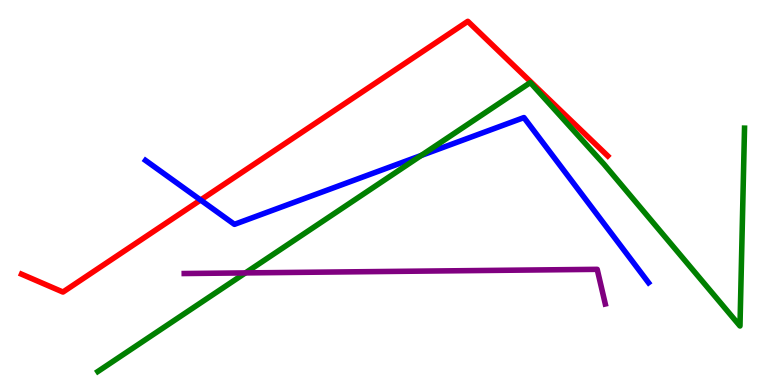[{'lines': ['blue', 'red'], 'intersections': [{'x': 2.59, 'y': 4.8}]}, {'lines': ['green', 'red'], 'intersections': []}, {'lines': ['purple', 'red'], 'intersections': []}, {'lines': ['blue', 'green'], 'intersections': [{'x': 5.43, 'y': 5.96}]}, {'lines': ['blue', 'purple'], 'intersections': []}, {'lines': ['green', 'purple'], 'intersections': [{'x': 3.17, 'y': 2.91}]}]